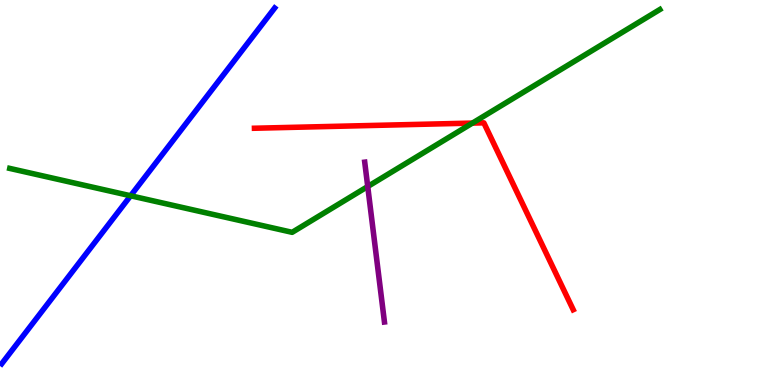[{'lines': ['blue', 'red'], 'intersections': []}, {'lines': ['green', 'red'], 'intersections': [{'x': 6.1, 'y': 6.8}]}, {'lines': ['purple', 'red'], 'intersections': []}, {'lines': ['blue', 'green'], 'intersections': [{'x': 1.69, 'y': 4.92}]}, {'lines': ['blue', 'purple'], 'intersections': []}, {'lines': ['green', 'purple'], 'intersections': [{'x': 4.74, 'y': 5.16}]}]